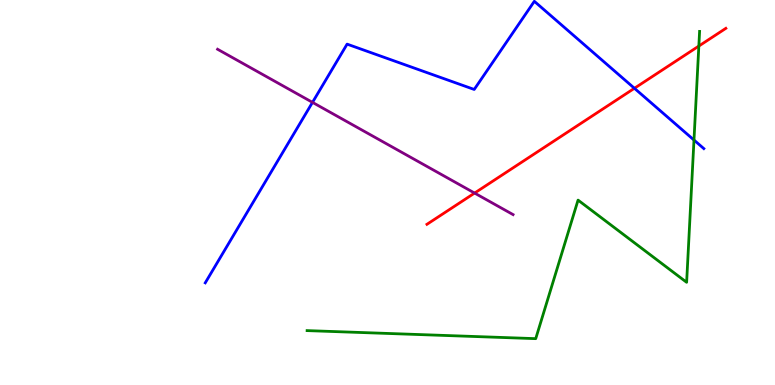[{'lines': ['blue', 'red'], 'intersections': [{'x': 8.19, 'y': 7.71}]}, {'lines': ['green', 'red'], 'intersections': [{'x': 9.02, 'y': 8.8}]}, {'lines': ['purple', 'red'], 'intersections': [{'x': 6.12, 'y': 4.99}]}, {'lines': ['blue', 'green'], 'intersections': [{'x': 8.95, 'y': 6.36}]}, {'lines': ['blue', 'purple'], 'intersections': [{'x': 4.03, 'y': 7.34}]}, {'lines': ['green', 'purple'], 'intersections': []}]